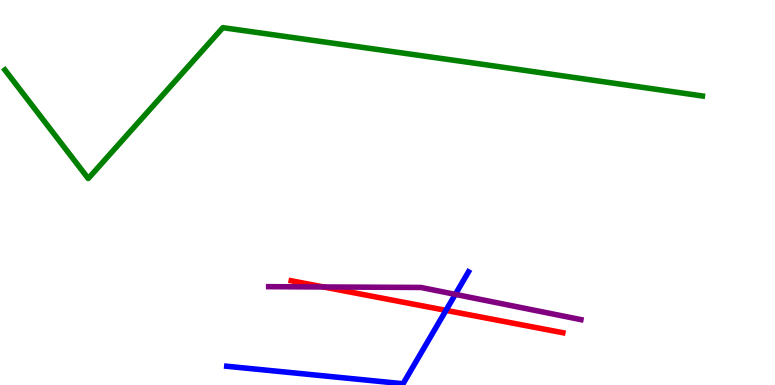[{'lines': ['blue', 'red'], 'intersections': [{'x': 5.75, 'y': 1.94}]}, {'lines': ['green', 'red'], 'intersections': []}, {'lines': ['purple', 'red'], 'intersections': [{'x': 4.17, 'y': 2.55}]}, {'lines': ['blue', 'green'], 'intersections': []}, {'lines': ['blue', 'purple'], 'intersections': [{'x': 5.88, 'y': 2.35}]}, {'lines': ['green', 'purple'], 'intersections': []}]